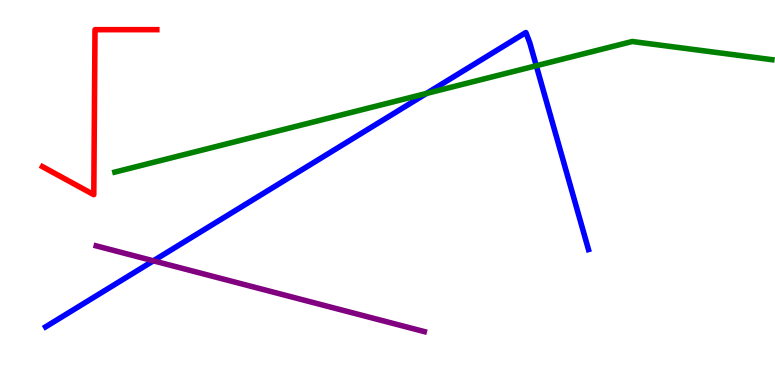[{'lines': ['blue', 'red'], 'intersections': []}, {'lines': ['green', 'red'], 'intersections': []}, {'lines': ['purple', 'red'], 'intersections': []}, {'lines': ['blue', 'green'], 'intersections': [{'x': 5.5, 'y': 7.57}, {'x': 6.92, 'y': 8.29}]}, {'lines': ['blue', 'purple'], 'intersections': [{'x': 1.98, 'y': 3.23}]}, {'lines': ['green', 'purple'], 'intersections': []}]